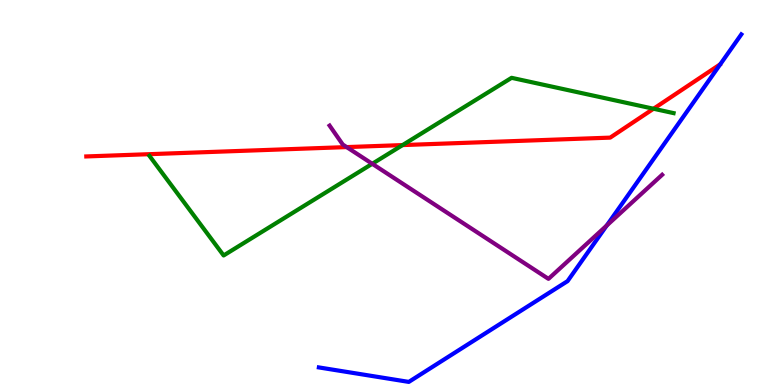[{'lines': ['blue', 'red'], 'intersections': []}, {'lines': ['green', 'red'], 'intersections': [{'x': 5.19, 'y': 6.23}, {'x': 8.43, 'y': 7.18}]}, {'lines': ['purple', 'red'], 'intersections': [{'x': 4.47, 'y': 6.18}]}, {'lines': ['blue', 'green'], 'intersections': []}, {'lines': ['blue', 'purple'], 'intersections': [{'x': 7.83, 'y': 4.14}]}, {'lines': ['green', 'purple'], 'intersections': [{'x': 4.8, 'y': 5.75}]}]